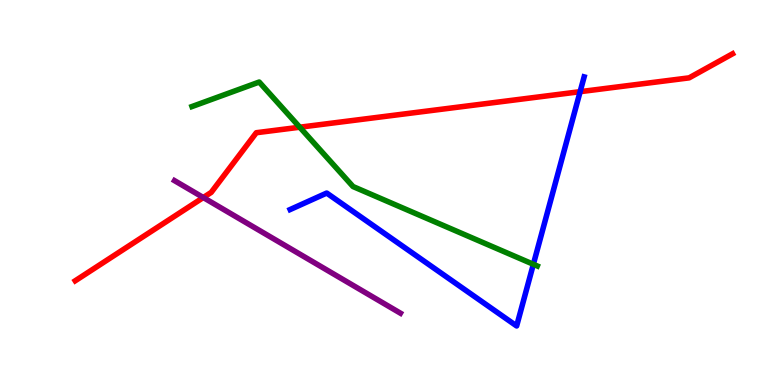[{'lines': ['blue', 'red'], 'intersections': [{'x': 7.49, 'y': 7.62}]}, {'lines': ['green', 'red'], 'intersections': [{'x': 3.87, 'y': 6.7}]}, {'lines': ['purple', 'red'], 'intersections': [{'x': 2.62, 'y': 4.87}]}, {'lines': ['blue', 'green'], 'intersections': [{'x': 6.88, 'y': 3.14}]}, {'lines': ['blue', 'purple'], 'intersections': []}, {'lines': ['green', 'purple'], 'intersections': []}]